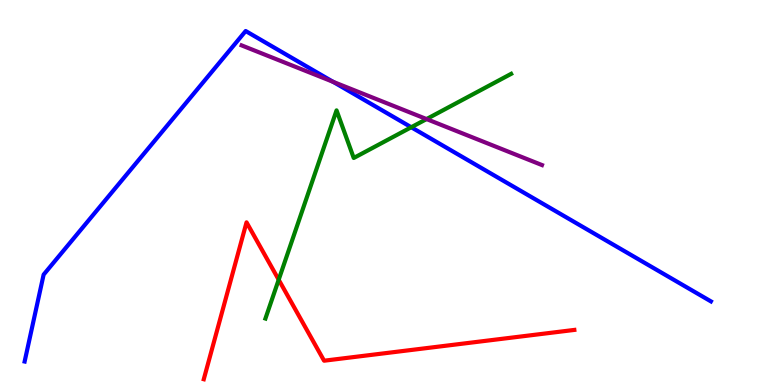[{'lines': ['blue', 'red'], 'intersections': []}, {'lines': ['green', 'red'], 'intersections': [{'x': 3.6, 'y': 2.73}]}, {'lines': ['purple', 'red'], 'intersections': []}, {'lines': ['blue', 'green'], 'intersections': [{'x': 5.31, 'y': 6.7}]}, {'lines': ['blue', 'purple'], 'intersections': [{'x': 4.3, 'y': 7.87}]}, {'lines': ['green', 'purple'], 'intersections': [{'x': 5.5, 'y': 6.91}]}]